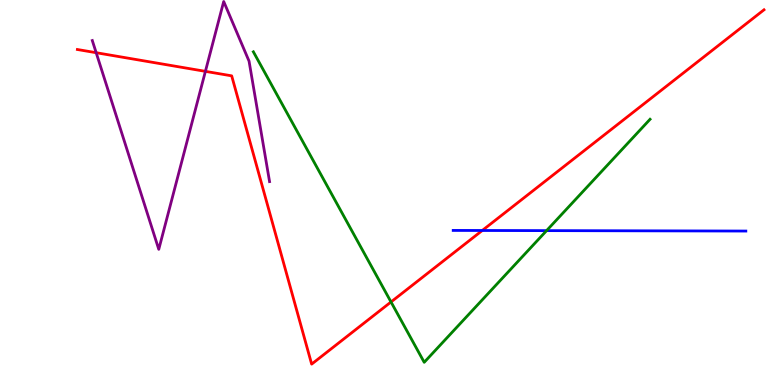[{'lines': ['blue', 'red'], 'intersections': [{'x': 6.22, 'y': 4.01}]}, {'lines': ['green', 'red'], 'intersections': [{'x': 5.05, 'y': 2.16}]}, {'lines': ['purple', 'red'], 'intersections': [{'x': 1.24, 'y': 8.63}, {'x': 2.65, 'y': 8.15}]}, {'lines': ['blue', 'green'], 'intersections': [{'x': 7.05, 'y': 4.01}]}, {'lines': ['blue', 'purple'], 'intersections': []}, {'lines': ['green', 'purple'], 'intersections': []}]